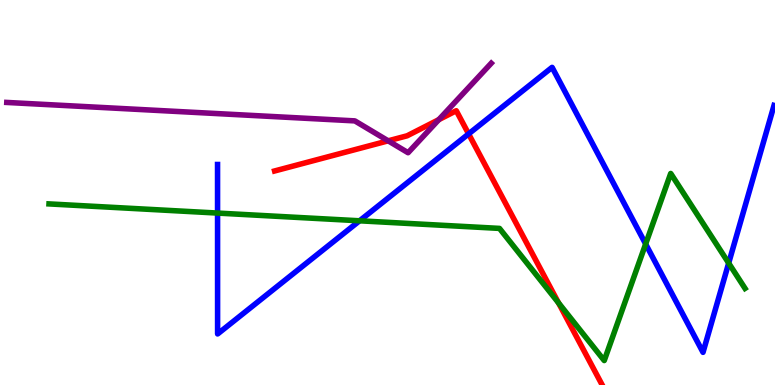[{'lines': ['blue', 'red'], 'intersections': [{'x': 6.05, 'y': 6.52}]}, {'lines': ['green', 'red'], 'intersections': [{'x': 7.21, 'y': 2.13}]}, {'lines': ['purple', 'red'], 'intersections': [{'x': 5.01, 'y': 6.34}, {'x': 5.66, 'y': 6.89}]}, {'lines': ['blue', 'green'], 'intersections': [{'x': 2.81, 'y': 4.47}, {'x': 4.64, 'y': 4.27}, {'x': 8.33, 'y': 3.66}, {'x': 9.4, 'y': 3.17}]}, {'lines': ['blue', 'purple'], 'intersections': []}, {'lines': ['green', 'purple'], 'intersections': []}]